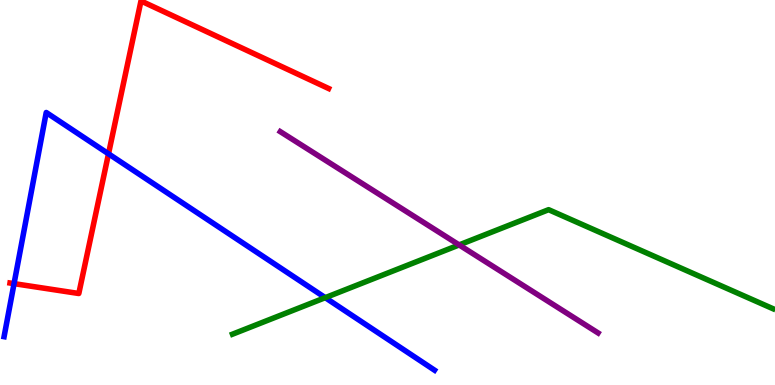[{'lines': ['blue', 'red'], 'intersections': [{'x': 0.181, 'y': 2.63}, {'x': 1.4, 'y': 6.0}]}, {'lines': ['green', 'red'], 'intersections': []}, {'lines': ['purple', 'red'], 'intersections': []}, {'lines': ['blue', 'green'], 'intersections': [{'x': 4.2, 'y': 2.27}]}, {'lines': ['blue', 'purple'], 'intersections': []}, {'lines': ['green', 'purple'], 'intersections': [{'x': 5.92, 'y': 3.64}]}]